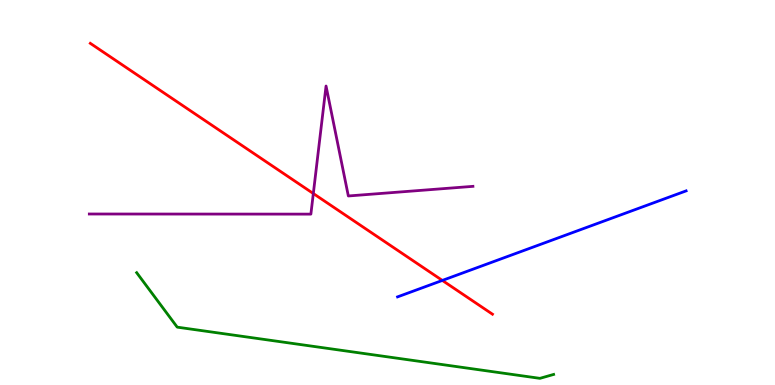[{'lines': ['blue', 'red'], 'intersections': [{'x': 5.71, 'y': 2.72}]}, {'lines': ['green', 'red'], 'intersections': []}, {'lines': ['purple', 'red'], 'intersections': [{'x': 4.04, 'y': 4.97}]}, {'lines': ['blue', 'green'], 'intersections': []}, {'lines': ['blue', 'purple'], 'intersections': []}, {'lines': ['green', 'purple'], 'intersections': []}]